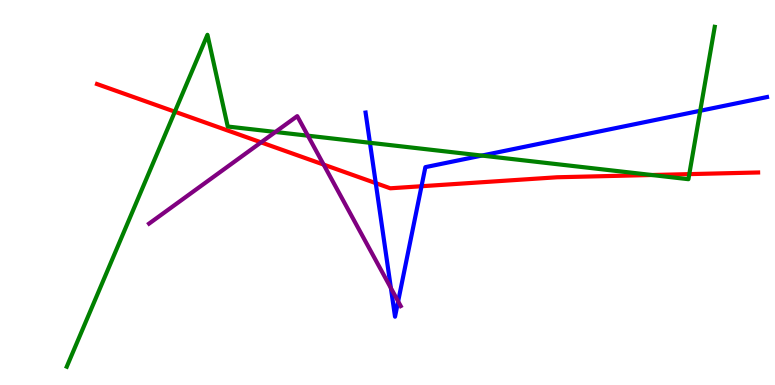[{'lines': ['blue', 'red'], 'intersections': [{'x': 4.85, 'y': 5.24}, {'x': 5.44, 'y': 5.16}]}, {'lines': ['green', 'red'], 'intersections': [{'x': 2.26, 'y': 7.1}, {'x': 8.41, 'y': 5.45}, {'x': 8.89, 'y': 5.48}]}, {'lines': ['purple', 'red'], 'intersections': [{'x': 3.37, 'y': 6.3}, {'x': 4.18, 'y': 5.72}]}, {'lines': ['blue', 'green'], 'intersections': [{'x': 4.77, 'y': 6.29}, {'x': 6.22, 'y': 5.96}, {'x': 9.04, 'y': 7.12}]}, {'lines': ['blue', 'purple'], 'intersections': [{'x': 5.04, 'y': 2.52}, {'x': 5.14, 'y': 2.17}]}, {'lines': ['green', 'purple'], 'intersections': [{'x': 3.55, 'y': 6.57}, {'x': 3.97, 'y': 6.48}]}]